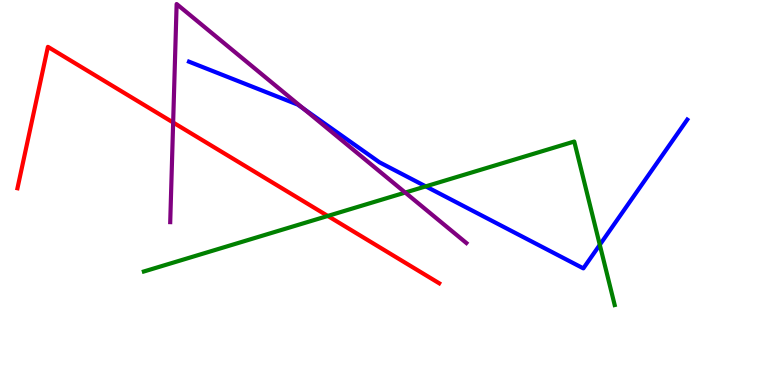[{'lines': ['blue', 'red'], 'intersections': []}, {'lines': ['green', 'red'], 'intersections': [{'x': 4.23, 'y': 4.39}]}, {'lines': ['purple', 'red'], 'intersections': [{'x': 2.23, 'y': 6.82}]}, {'lines': ['blue', 'green'], 'intersections': [{'x': 5.49, 'y': 5.16}, {'x': 7.74, 'y': 3.64}]}, {'lines': ['blue', 'purple'], 'intersections': [{'x': 3.92, 'y': 7.17}]}, {'lines': ['green', 'purple'], 'intersections': [{'x': 5.23, 'y': 5.0}]}]